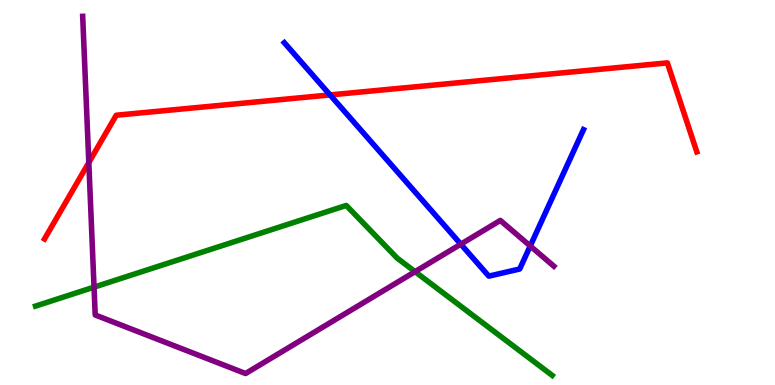[{'lines': ['blue', 'red'], 'intersections': [{'x': 4.26, 'y': 7.53}]}, {'lines': ['green', 'red'], 'intersections': []}, {'lines': ['purple', 'red'], 'intersections': [{'x': 1.15, 'y': 5.78}]}, {'lines': ['blue', 'green'], 'intersections': []}, {'lines': ['blue', 'purple'], 'intersections': [{'x': 5.95, 'y': 3.66}, {'x': 6.84, 'y': 3.61}]}, {'lines': ['green', 'purple'], 'intersections': [{'x': 1.21, 'y': 2.54}, {'x': 5.36, 'y': 2.94}]}]